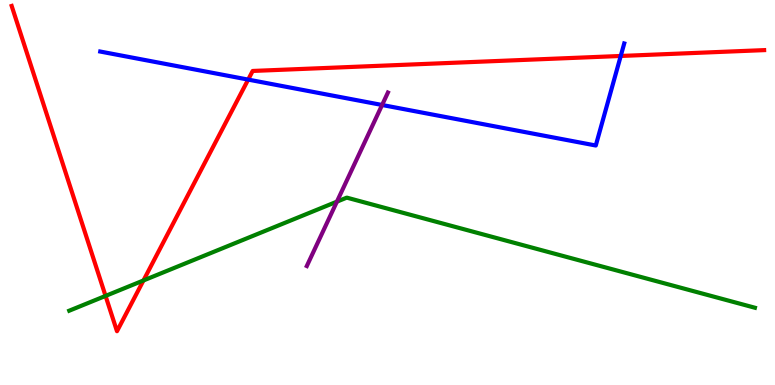[{'lines': ['blue', 'red'], 'intersections': [{'x': 3.2, 'y': 7.93}, {'x': 8.01, 'y': 8.55}]}, {'lines': ['green', 'red'], 'intersections': [{'x': 1.36, 'y': 2.31}, {'x': 1.85, 'y': 2.72}]}, {'lines': ['purple', 'red'], 'intersections': []}, {'lines': ['blue', 'green'], 'intersections': []}, {'lines': ['blue', 'purple'], 'intersections': [{'x': 4.93, 'y': 7.27}]}, {'lines': ['green', 'purple'], 'intersections': [{'x': 4.35, 'y': 4.76}]}]